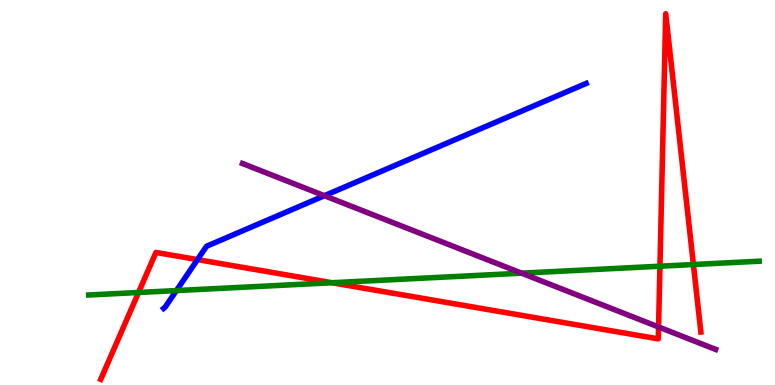[{'lines': ['blue', 'red'], 'intersections': [{'x': 2.55, 'y': 3.26}]}, {'lines': ['green', 'red'], 'intersections': [{'x': 1.79, 'y': 2.4}, {'x': 4.28, 'y': 2.66}, {'x': 8.52, 'y': 3.09}, {'x': 8.95, 'y': 3.13}]}, {'lines': ['purple', 'red'], 'intersections': [{'x': 8.5, 'y': 1.51}]}, {'lines': ['blue', 'green'], 'intersections': [{'x': 2.28, 'y': 2.45}]}, {'lines': ['blue', 'purple'], 'intersections': [{'x': 4.19, 'y': 4.92}]}, {'lines': ['green', 'purple'], 'intersections': [{'x': 6.73, 'y': 2.9}]}]